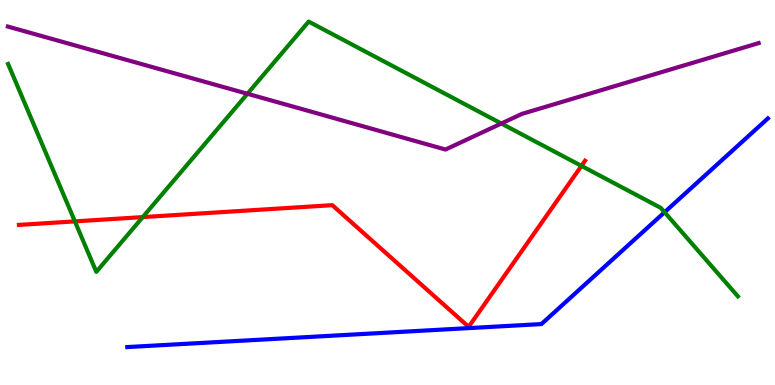[{'lines': ['blue', 'red'], 'intersections': []}, {'lines': ['green', 'red'], 'intersections': [{'x': 0.966, 'y': 4.25}, {'x': 1.84, 'y': 4.36}, {'x': 7.5, 'y': 5.69}]}, {'lines': ['purple', 'red'], 'intersections': []}, {'lines': ['blue', 'green'], 'intersections': [{'x': 8.58, 'y': 4.49}]}, {'lines': ['blue', 'purple'], 'intersections': []}, {'lines': ['green', 'purple'], 'intersections': [{'x': 3.19, 'y': 7.56}, {'x': 6.47, 'y': 6.79}]}]